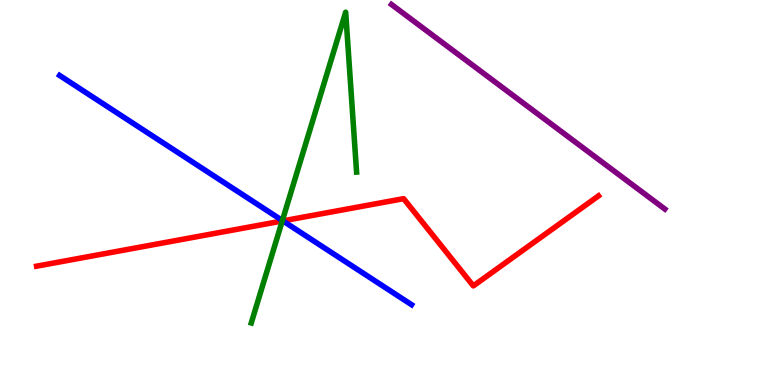[{'lines': ['blue', 'red'], 'intersections': [{'x': 3.65, 'y': 4.26}]}, {'lines': ['green', 'red'], 'intersections': [{'x': 3.64, 'y': 4.26}]}, {'lines': ['purple', 'red'], 'intersections': []}, {'lines': ['blue', 'green'], 'intersections': [{'x': 3.64, 'y': 4.27}]}, {'lines': ['blue', 'purple'], 'intersections': []}, {'lines': ['green', 'purple'], 'intersections': []}]